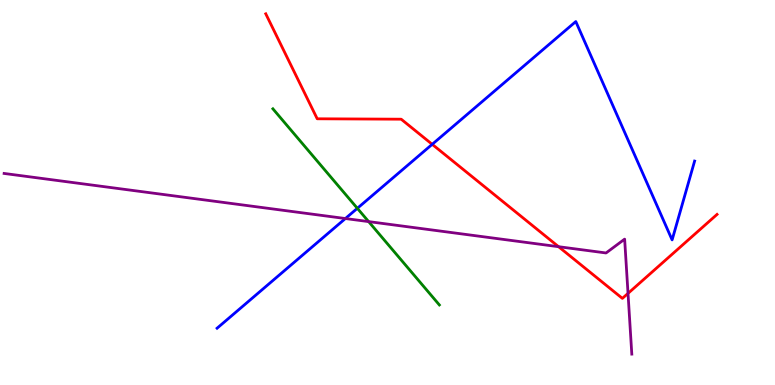[{'lines': ['blue', 'red'], 'intersections': [{'x': 5.58, 'y': 6.25}]}, {'lines': ['green', 'red'], 'intersections': []}, {'lines': ['purple', 'red'], 'intersections': [{'x': 7.21, 'y': 3.59}, {'x': 8.1, 'y': 2.38}]}, {'lines': ['blue', 'green'], 'intersections': [{'x': 4.61, 'y': 4.59}]}, {'lines': ['blue', 'purple'], 'intersections': [{'x': 4.46, 'y': 4.32}]}, {'lines': ['green', 'purple'], 'intersections': [{'x': 4.76, 'y': 4.24}]}]